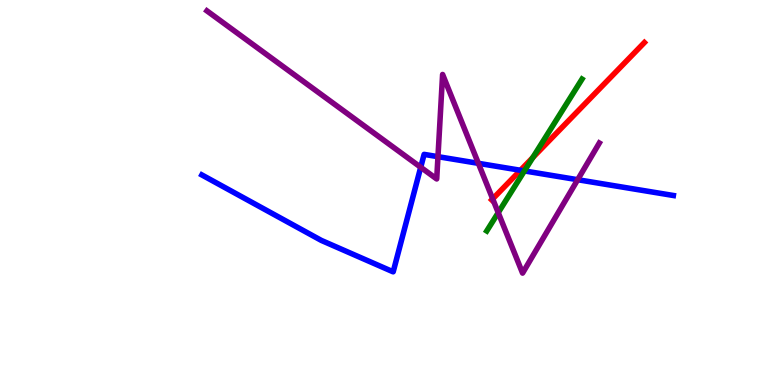[{'lines': ['blue', 'red'], 'intersections': [{'x': 6.72, 'y': 5.58}]}, {'lines': ['green', 'red'], 'intersections': [{'x': 6.88, 'y': 5.91}]}, {'lines': ['purple', 'red'], 'intersections': [{'x': 6.36, 'y': 4.83}]}, {'lines': ['blue', 'green'], 'intersections': [{'x': 6.77, 'y': 5.56}]}, {'lines': ['blue', 'purple'], 'intersections': [{'x': 5.43, 'y': 5.66}, {'x': 5.65, 'y': 5.93}, {'x': 6.17, 'y': 5.76}, {'x': 7.45, 'y': 5.33}]}, {'lines': ['green', 'purple'], 'intersections': [{'x': 6.43, 'y': 4.48}]}]